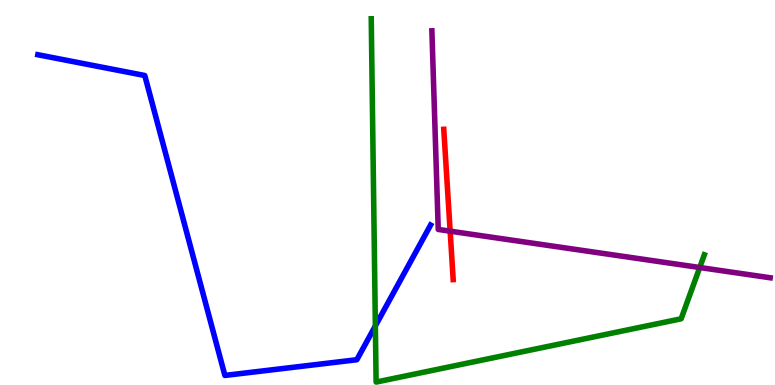[{'lines': ['blue', 'red'], 'intersections': []}, {'lines': ['green', 'red'], 'intersections': []}, {'lines': ['purple', 'red'], 'intersections': [{'x': 5.81, 'y': 4.0}]}, {'lines': ['blue', 'green'], 'intersections': [{'x': 4.84, 'y': 1.53}]}, {'lines': ['blue', 'purple'], 'intersections': []}, {'lines': ['green', 'purple'], 'intersections': [{'x': 9.03, 'y': 3.05}]}]